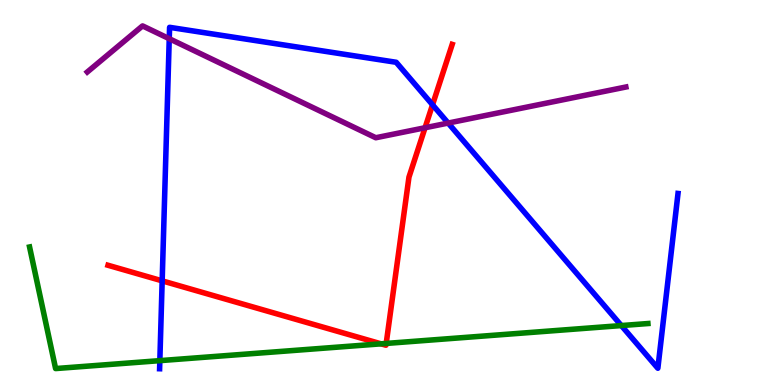[{'lines': ['blue', 'red'], 'intersections': [{'x': 2.09, 'y': 2.71}, {'x': 5.58, 'y': 7.28}]}, {'lines': ['green', 'red'], 'intersections': [{'x': 4.92, 'y': 1.07}, {'x': 4.98, 'y': 1.08}]}, {'lines': ['purple', 'red'], 'intersections': [{'x': 5.48, 'y': 6.68}]}, {'lines': ['blue', 'green'], 'intersections': [{'x': 2.06, 'y': 0.633}, {'x': 8.02, 'y': 1.54}]}, {'lines': ['blue', 'purple'], 'intersections': [{'x': 2.18, 'y': 8.99}, {'x': 5.78, 'y': 6.8}]}, {'lines': ['green', 'purple'], 'intersections': []}]